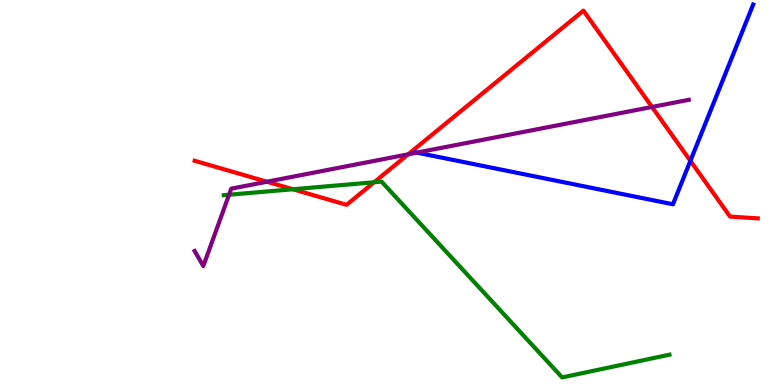[{'lines': ['blue', 'red'], 'intersections': [{'x': 8.91, 'y': 5.82}]}, {'lines': ['green', 'red'], 'intersections': [{'x': 3.78, 'y': 5.08}, {'x': 4.83, 'y': 5.27}]}, {'lines': ['purple', 'red'], 'intersections': [{'x': 3.44, 'y': 5.28}, {'x': 5.27, 'y': 5.99}, {'x': 8.41, 'y': 7.22}]}, {'lines': ['blue', 'green'], 'intersections': []}, {'lines': ['blue', 'purple'], 'intersections': [{'x': 5.38, 'y': 6.04}]}, {'lines': ['green', 'purple'], 'intersections': [{'x': 2.96, 'y': 4.94}]}]